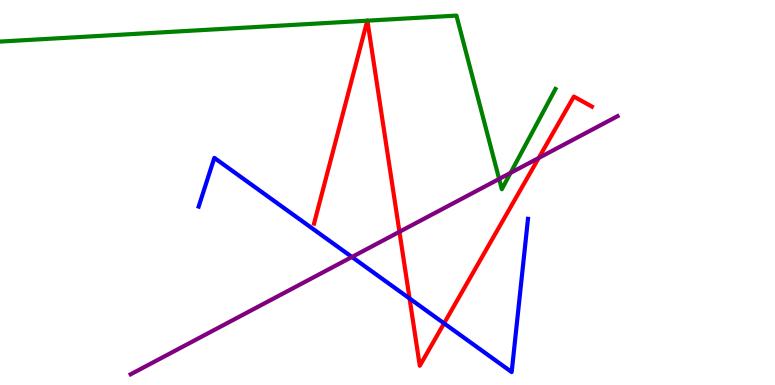[{'lines': ['blue', 'red'], 'intersections': [{'x': 5.28, 'y': 2.25}, {'x': 5.73, 'y': 1.6}]}, {'lines': ['green', 'red'], 'intersections': [{'x': 4.74, 'y': 9.46}, {'x': 4.74, 'y': 9.46}]}, {'lines': ['purple', 'red'], 'intersections': [{'x': 5.15, 'y': 3.98}, {'x': 6.95, 'y': 5.9}]}, {'lines': ['blue', 'green'], 'intersections': []}, {'lines': ['blue', 'purple'], 'intersections': [{'x': 4.54, 'y': 3.33}]}, {'lines': ['green', 'purple'], 'intersections': [{'x': 6.44, 'y': 5.35}, {'x': 6.59, 'y': 5.51}]}]